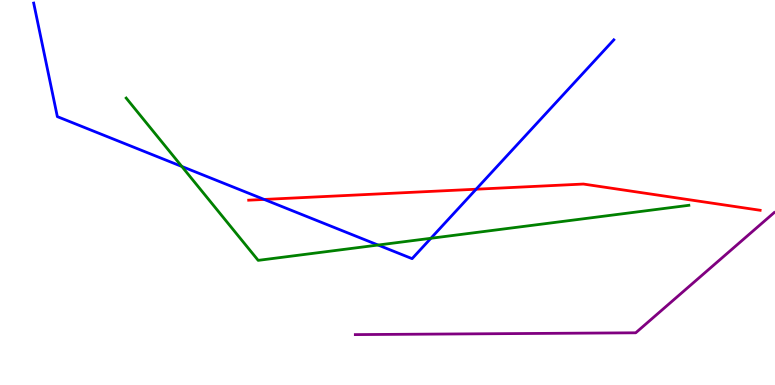[{'lines': ['blue', 'red'], 'intersections': [{'x': 3.41, 'y': 4.82}, {'x': 6.14, 'y': 5.09}]}, {'lines': ['green', 'red'], 'intersections': []}, {'lines': ['purple', 'red'], 'intersections': []}, {'lines': ['blue', 'green'], 'intersections': [{'x': 2.35, 'y': 5.68}, {'x': 4.88, 'y': 3.64}, {'x': 5.56, 'y': 3.81}]}, {'lines': ['blue', 'purple'], 'intersections': []}, {'lines': ['green', 'purple'], 'intersections': []}]